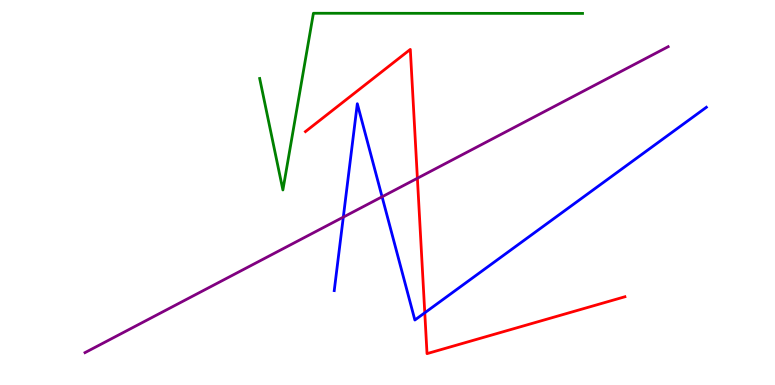[{'lines': ['blue', 'red'], 'intersections': [{'x': 5.48, 'y': 1.88}]}, {'lines': ['green', 'red'], 'intersections': []}, {'lines': ['purple', 'red'], 'intersections': [{'x': 5.39, 'y': 5.37}]}, {'lines': ['blue', 'green'], 'intersections': []}, {'lines': ['blue', 'purple'], 'intersections': [{'x': 4.43, 'y': 4.36}, {'x': 4.93, 'y': 4.89}]}, {'lines': ['green', 'purple'], 'intersections': []}]